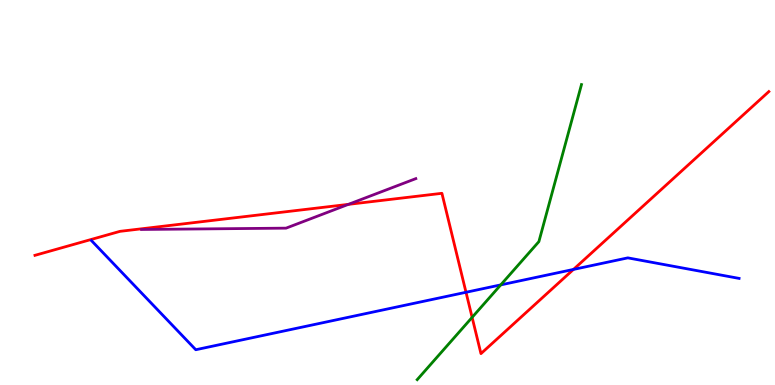[{'lines': ['blue', 'red'], 'intersections': [{'x': 6.01, 'y': 2.41}, {'x': 7.4, 'y': 3.0}]}, {'lines': ['green', 'red'], 'intersections': [{'x': 6.09, 'y': 1.76}]}, {'lines': ['purple', 'red'], 'intersections': [{'x': 4.5, 'y': 4.69}]}, {'lines': ['blue', 'green'], 'intersections': [{'x': 6.46, 'y': 2.6}]}, {'lines': ['blue', 'purple'], 'intersections': []}, {'lines': ['green', 'purple'], 'intersections': []}]